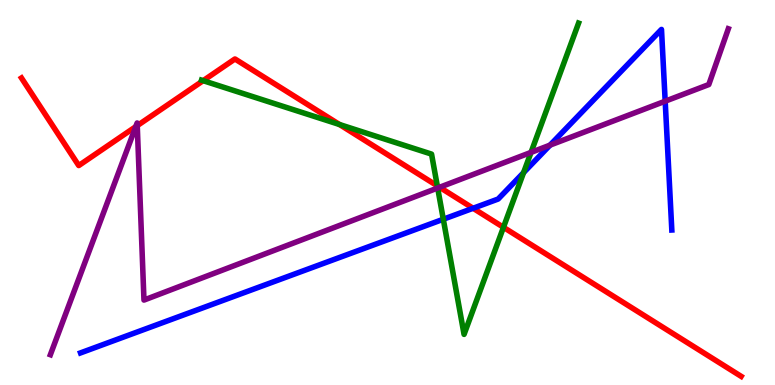[{'lines': ['blue', 'red'], 'intersections': [{'x': 6.1, 'y': 4.59}]}, {'lines': ['green', 'red'], 'intersections': [{'x': 2.62, 'y': 7.9}, {'x': 4.38, 'y': 6.77}, {'x': 5.64, 'y': 5.17}, {'x': 6.5, 'y': 4.1}]}, {'lines': ['purple', 'red'], 'intersections': [{'x': 1.75, 'y': 6.71}, {'x': 1.77, 'y': 6.74}, {'x': 5.67, 'y': 5.14}]}, {'lines': ['blue', 'green'], 'intersections': [{'x': 5.72, 'y': 4.31}, {'x': 6.76, 'y': 5.52}]}, {'lines': ['blue', 'purple'], 'intersections': [{'x': 7.1, 'y': 6.23}, {'x': 8.58, 'y': 7.37}]}, {'lines': ['green', 'purple'], 'intersections': [{'x': 5.65, 'y': 5.12}, {'x': 6.85, 'y': 6.04}]}]